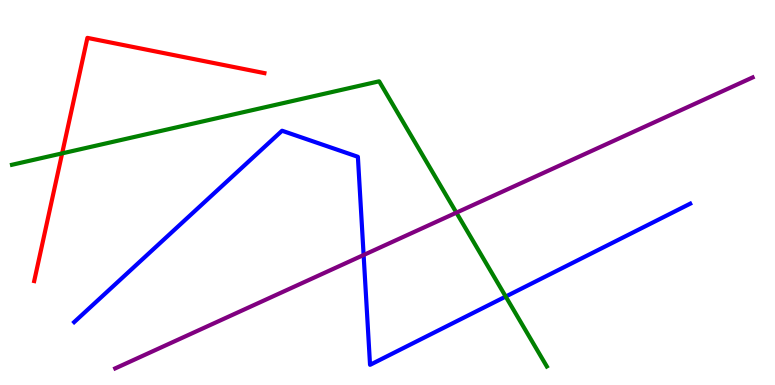[{'lines': ['blue', 'red'], 'intersections': []}, {'lines': ['green', 'red'], 'intersections': [{'x': 0.802, 'y': 6.02}]}, {'lines': ['purple', 'red'], 'intersections': []}, {'lines': ['blue', 'green'], 'intersections': [{'x': 6.53, 'y': 2.3}]}, {'lines': ['blue', 'purple'], 'intersections': [{'x': 4.69, 'y': 3.38}]}, {'lines': ['green', 'purple'], 'intersections': [{'x': 5.89, 'y': 4.48}]}]